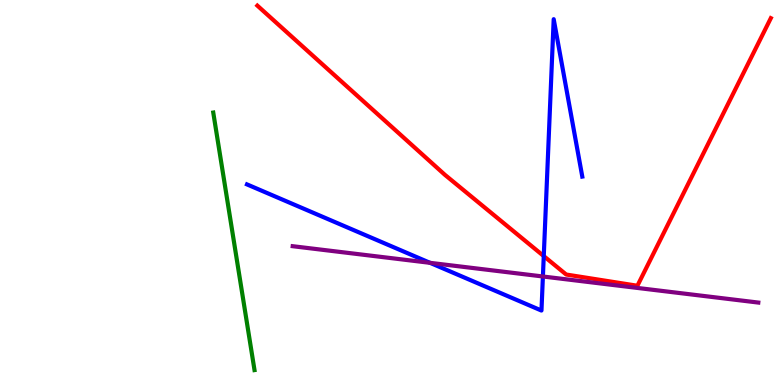[{'lines': ['blue', 'red'], 'intersections': [{'x': 7.02, 'y': 3.35}]}, {'lines': ['green', 'red'], 'intersections': []}, {'lines': ['purple', 'red'], 'intersections': []}, {'lines': ['blue', 'green'], 'intersections': []}, {'lines': ['blue', 'purple'], 'intersections': [{'x': 5.55, 'y': 3.17}, {'x': 7.01, 'y': 2.82}]}, {'lines': ['green', 'purple'], 'intersections': []}]